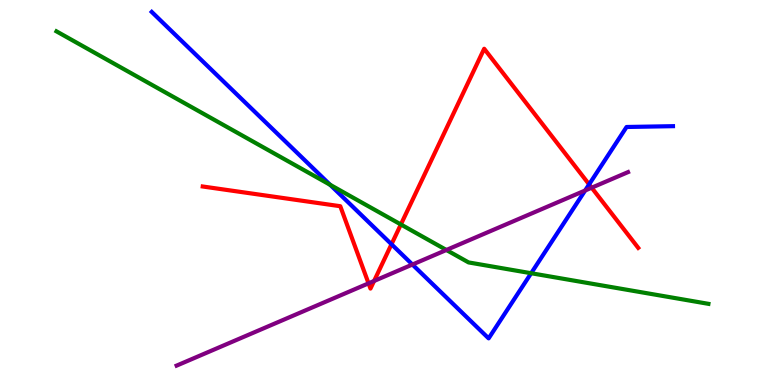[{'lines': ['blue', 'red'], 'intersections': [{'x': 5.05, 'y': 3.66}, {'x': 7.6, 'y': 5.21}]}, {'lines': ['green', 'red'], 'intersections': [{'x': 5.17, 'y': 4.17}]}, {'lines': ['purple', 'red'], 'intersections': [{'x': 4.76, 'y': 2.64}, {'x': 4.83, 'y': 2.7}, {'x': 7.63, 'y': 5.12}]}, {'lines': ['blue', 'green'], 'intersections': [{'x': 4.26, 'y': 5.2}, {'x': 6.85, 'y': 2.9}]}, {'lines': ['blue', 'purple'], 'intersections': [{'x': 5.32, 'y': 3.13}, {'x': 7.55, 'y': 5.05}]}, {'lines': ['green', 'purple'], 'intersections': [{'x': 5.76, 'y': 3.51}]}]